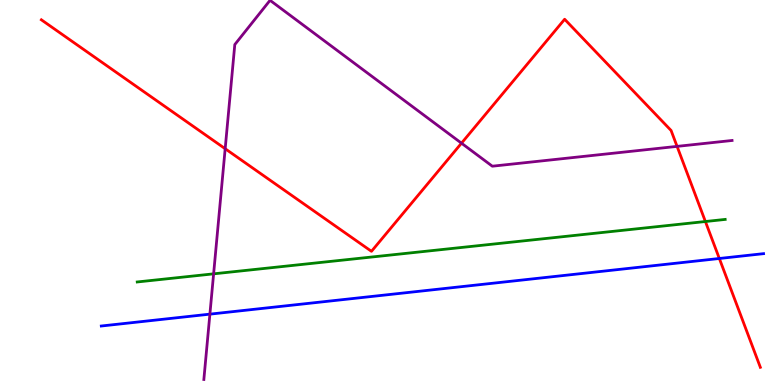[{'lines': ['blue', 'red'], 'intersections': [{'x': 9.28, 'y': 3.29}]}, {'lines': ['green', 'red'], 'intersections': [{'x': 9.1, 'y': 4.25}]}, {'lines': ['purple', 'red'], 'intersections': [{'x': 2.91, 'y': 6.14}, {'x': 5.95, 'y': 6.28}, {'x': 8.74, 'y': 6.2}]}, {'lines': ['blue', 'green'], 'intersections': []}, {'lines': ['blue', 'purple'], 'intersections': [{'x': 2.71, 'y': 1.84}]}, {'lines': ['green', 'purple'], 'intersections': [{'x': 2.76, 'y': 2.89}]}]